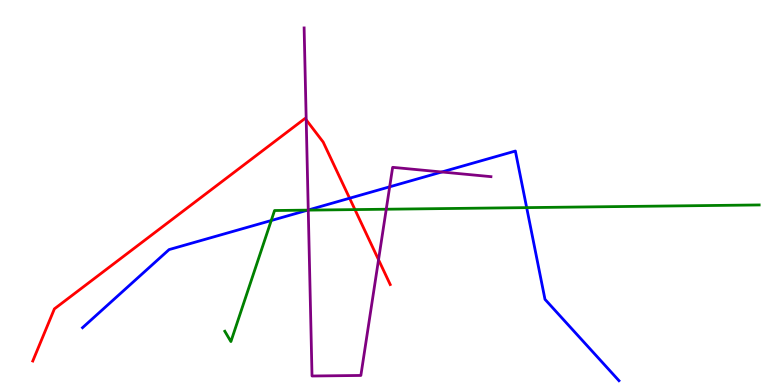[{'lines': ['blue', 'red'], 'intersections': [{'x': 4.51, 'y': 4.85}]}, {'lines': ['green', 'red'], 'intersections': [{'x': 4.58, 'y': 4.56}]}, {'lines': ['purple', 'red'], 'intersections': [{'x': 3.95, 'y': 6.89}, {'x': 4.88, 'y': 3.25}]}, {'lines': ['blue', 'green'], 'intersections': [{'x': 3.5, 'y': 4.27}, {'x': 3.97, 'y': 4.54}, {'x': 6.8, 'y': 4.61}]}, {'lines': ['blue', 'purple'], 'intersections': [{'x': 3.98, 'y': 4.55}, {'x': 5.03, 'y': 5.15}, {'x': 5.7, 'y': 5.53}]}, {'lines': ['green', 'purple'], 'intersections': [{'x': 3.98, 'y': 4.54}, {'x': 4.98, 'y': 4.57}]}]